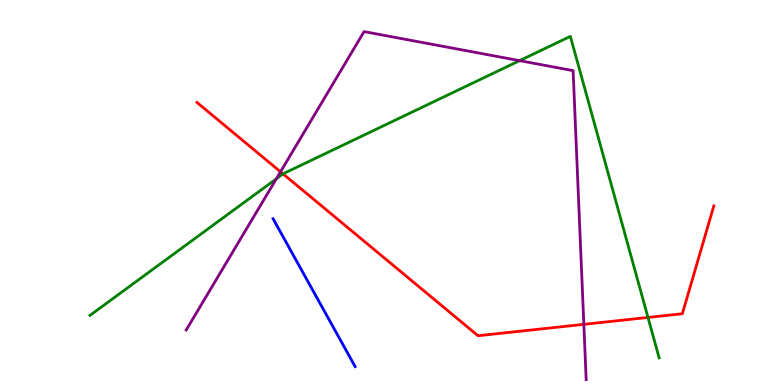[{'lines': ['blue', 'red'], 'intersections': []}, {'lines': ['green', 'red'], 'intersections': [{'x': 3.65, 'y': 5.48}, {'x': 8.36, 'y': 1.75}]}, {'lines': ['purple', 'red'], 'intersections': [{'x': 3.62, 'y': 5.54}, {'x': 7.53, 'y': 1.58}]}, {'lines': ['blue', 'green'], 'intersections': []}, {'lines': ['blue', 'purple'], 'intersections': []}, {'lines': ['green', 'purple'], 'intersections': [{'x': 3.57, 'y': 5.36}, {'x': 6.7, 'y': 8.42}]}]